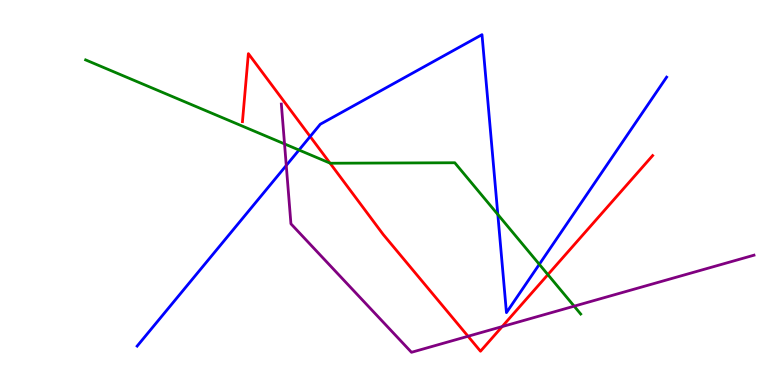[{'lines': ['blue', 'red'], 'intersections': [{'x': 4.0, 'y': 6.45}]}, {'lines': ['green', 'red'], 'intersections': [{'x': 4.26, 'y': 5.76}, {'x': 7.07, 'y': 2.87}]}, {'lines': ['purple', 'red'], 'intersections': [{'x': 6.04, 'y': 1.27}, {'x': 6.48, 'y': 1.52}]}, {'lines': ['blue', 'green'], 'intersections': [{'x': 3.86, 'y': 6.1}, {'x': 6.42, 'y': 4.43}, {'x': 6.96, 'y': 3.13}]}, {'lines': ['blue', 'purple'], 'intersections': [{'x': 3.69, 'y': 5.7}]}, {'lines': ['green', 'purple'], 'intersections': [{'x': 3.67, 'y': 6.26}, {'x': 7.41, 'y': 2.05}]}]